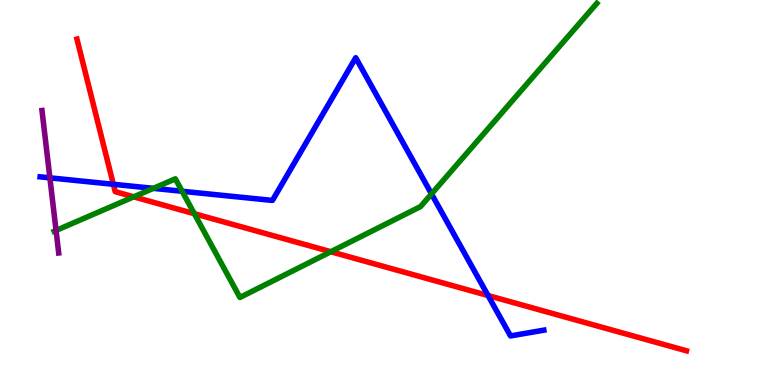[{'lines': ['blue', 'red'], 'intersections': [{'x': 1.46, 'y': 5.21}, {'x': 6.3, 'y': 2.32}]}, {'lines': ['green', 'red'], 'intersections': [{'x': 1.73, 'y': 4.89}, {'x': 2.51, 'y': 4.45}, {'x': 4.27, 'y': 3.46}]}, {'lines': ['purple', 'red'], 'intersections': []}, {'lines': ['blue', 'green'], 'intersections': [{'x': 1.98, 'y': 5.11}, {'x': 2.35, 'y': 5.03}, {'x': 5.57, 'y': 4.96}]}, {'lines': ['blue', 'purple'], 'intersections': [{'x': 0.644, 'y': 5.38}]}, {'lines': ['green', 'purple'], 'intersections': [{'x': 0.723, 'y': 4.01}]}]